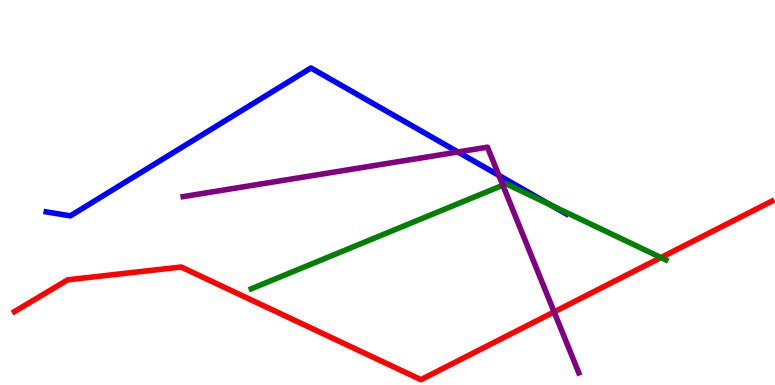[{'lines': ['blue', 'red'], 'intersections': []}, {'lines': ['green', 'red'], 'intersections': [{'x': 8.53, 'y': 3.31}]}, {'lines': ['purple', 'red'], 'intersections': [{'x': 7.15, 'y': 1.9}]}, {'lines': ['blue', 'green'], 'intersections': [{'x': 7.11, 'y': 4.67}]}, {'lines': ['blue', 'purple'], 'intersections': [{'x': 5.91, 'y': 6.05}, {'x': 6.44, 'y': 5.44}]}, {'lines': ['green', 'purple'], 'intersections': [{'x': 6.49, 'y': 5.19}]}]